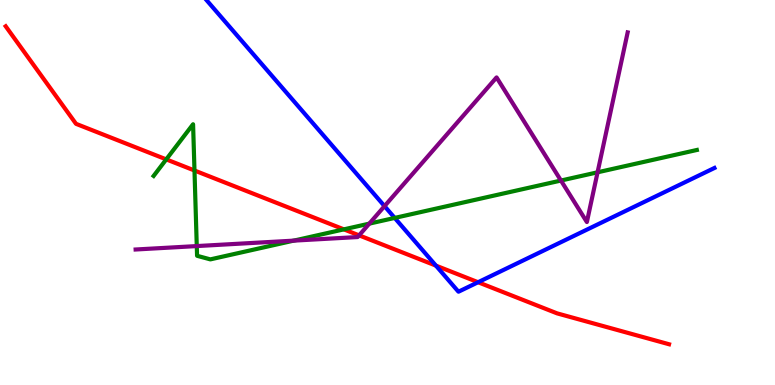[{'lines': ['blue', 'red'], 'intersections': [{'x': 5.62, 'y': 3.1}, {'x': 6.17, 'y': 2.67}]}, {'lines': ['green', 'red'], 'intersections': [{'x': 2.15, 'y': 5.86}, {'x': 2.51, 'y': 5.57}, {'x': 4.44, 'y': 4.04}]}, {'lines': ['purple', 'red'], 'intersections': [{'x': 4.63, 'y': 3.89}]}, {'lines': ['blue', 'green'], 'intersections': [{'x': 5.09, 'y': 4.34}]}, {'lines': ['blue', 'purple'], 'intersections': [{'x': 4.96, 'y': 4.65}]}, {'lines': ['green', 'purple'], 'intersections': [{'x': 2.54, 'y': 3.61}, {'x': 3.79, 'y': 3.75}, {'x': 4.77, 'y': 4.19}, {'x': 7.24, 'y': 5.31}, {'x': 7.71, 'y': 5.52}]}]